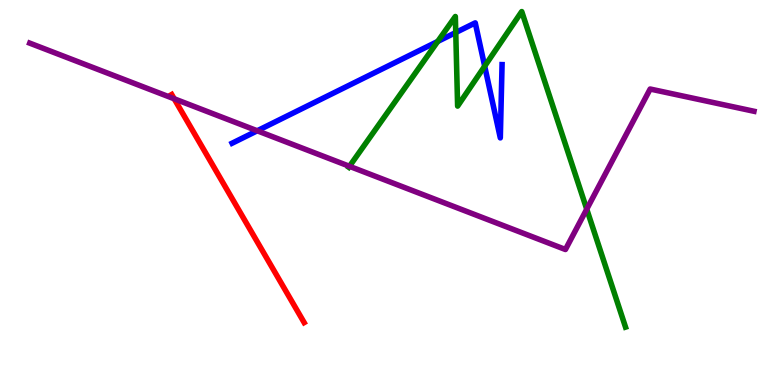[{'lines': ['blue', 'red'], 'intersections': []}, {'lines': ['green', 'red'], 'intersections': []}, {'lines': ['purple', 'red'], 'intersections': [{'x': 2.25, 'y': 7.43}]}, {'lines': ['blue', 'green'], 'intersections': [{'x': 5.65, 'y': 8.92}, {'x': 5.88, 'y': 9.16}, {'x': 6.25, 'y': 8.28}]}, {'lines': ['blue', 'purple'], 'intersections': [{'x': 3.32, 'y': 6.6}]}, {'lines': ['green', 'purple'], 'intersections': [{'x': 4.51, 'y': 5.68}, {'x': 7.57, 'y': 4.57}]}]